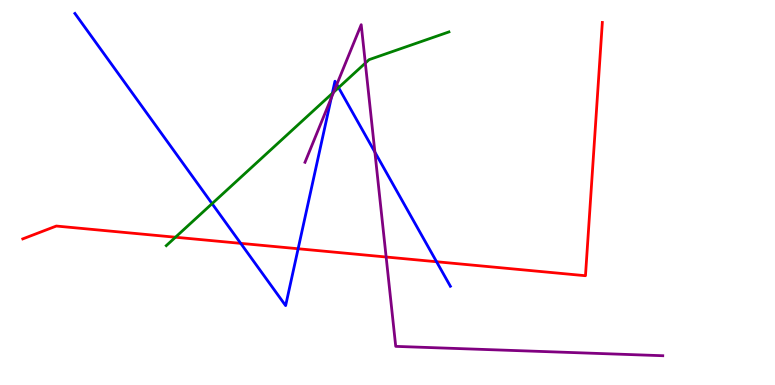[{'lines': ['blue', 'red'], 'intersections': [{'x': 3.11, 'y': 3.68}, {'x': 3.85, 'y': 3.54}, {'x': 5.63, 'y': 3.2}]}, {'lines': ['green', 'red'], 'intersections': [{'x': 2.26, 'y': 3.84}]}, {'lines': ['purple', 'red'], 'intersections': [{'x': 4.98, 'y': 3.32}]}, {'lines': ['blue', 'green'], 'intersections': [{'x': 2.74, 'y': 4.71}, {'x': 4.29, 'y': 7.57}, {'x': 4.37, 'y': 7.72}]}, {'lines': ['blue', 'purple'], 'intersections': [{'x': 4.27, 'y': 7.46}, {'x': 4.35, 'y': 7.81}, {'x': 4.84, 'y': 6.05}]}, {'lines': ['green', 'purple'], 'intersections': [{'x': 4.31, 'y': 7.61}, {'x': 4.71, 'y': 8.36}]}]